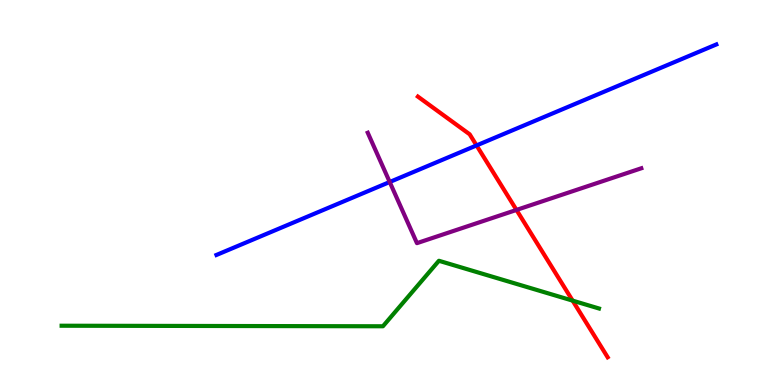[{'lines': ['blue', 'red'], 'intersections': [{'x': 6.15, 'y': 6.22}]}, {'lines': ['green', 'red'], 'intersections': [{'x': 7.39, 'y': 2.19}]}, {'lines': ['purple', 'red'], 'intersections': [{'x': 6.66, 'y': 4.55}]}, {'lines': ['blue', 'green'], 'intersections': []}, {'lines': ['blue', 'purple'], 'intersections': [{'x': 5.03, 'y': 5.27}]}, {'lines': ['green', 'purple'], 'intersections': []}]